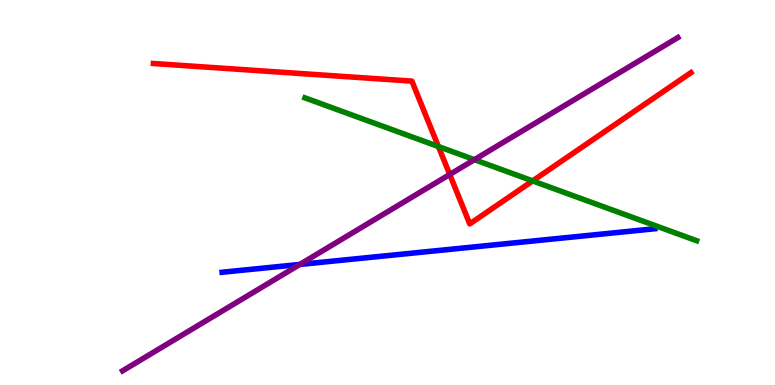[{'lines': ['blue', 'red'], 'intersections': []}, {'lines': ['green', 'red'], 'intersections': [{'x': 5.66, 'y': 6.19}, {'x': 6.87, 'y': 5.3}]}, {'lines': ['purple', 'red'], 'intersections': [{'x': 5.8, 'y': 5.47}]}, {'lines': ['blue', 'green'], 'intersections': []}, {'lines': ['blue', 'purple'], 'intersections': [{'x': 3.87, 'y': 3.13}]}, {'lines': ['green', 'purple'], 'intersections': [{'x': 6.12, 'y': 5.85}]}]